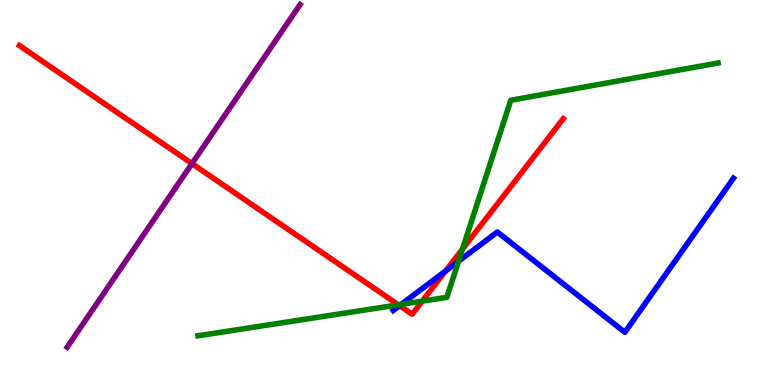[{'lines': ['blue', 'red'], 'intersections': [{'x': 5.16, 'y': 2.06}, {'x': 5.75, 'y': 2.96}]}, {'lines': ['green', 'red'], 'intersections': [{'x': 5.14, 'y': 2.08}, {'x': 5.45, 'y': 2.18}, {'x': 5.97, 'y': 3.53}]}, {'lines': ['purple', 'red'], 'intersections': [{'x': 2.48, 'y': 5.75}]}, {'lines': ['blue', 'green'], 'intersections': [{'x': 5.18, 'y': 2.09}, {'x': 5.92, 'y': 3.21}]}, {'lines': ['blue', 'purple'], 'intersections': []}, {'lines': ['green', 'purple'], 'intersections': []}]